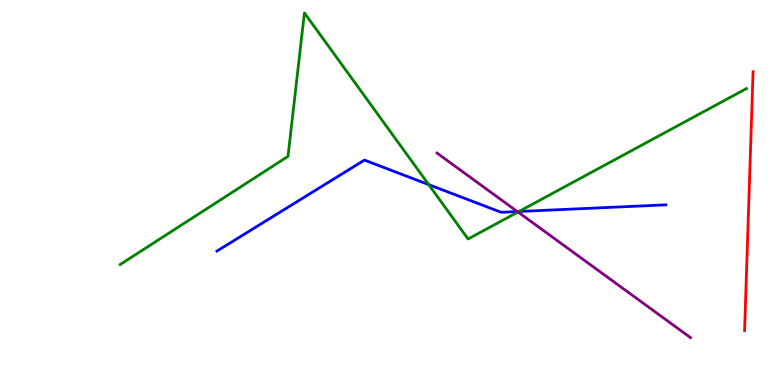[{'lines': ['blue', 'red'], 'intersections': []}, {'lines': ['green', 'red'], 'intersections': []}, {'lines': ['purple', 'red'], 'intersections': []}, {'lines': ['blue', 'green'], 'intersections': [{'x': 5.53, 'y': 5.2}, {'x': 6.7, 'y': 4.51}]}, {'lines': ['blue', 'purple'], 'intersections': [{'x': 6.68, 'y': 4.5}]}, {'lines': ['green', 'purple'], 'intersections': [{'x': 6.68, 'y': 4.49}]}]